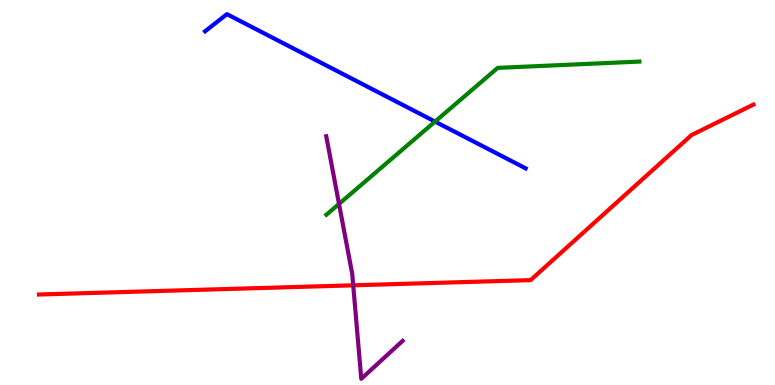[{'lines': ['blue', 'red'], 'intersections': []}, {'lines': ['green', 'red'], 'intersections': []}, {'lines': ['purple', 'red'], 'intersections': [{'x': 4.56, 'y': 2.59}]}, {'lines': ['blue', 'green'], 'intersections': [{'x': 5.61, 'y': 6.84}]}, {'lines': ['blue', 'purple'], 'intersections': []}, {'lines': ['green', 'purple'], 'intersections': [{'x': 4.37, 'y': 4.7}]}]